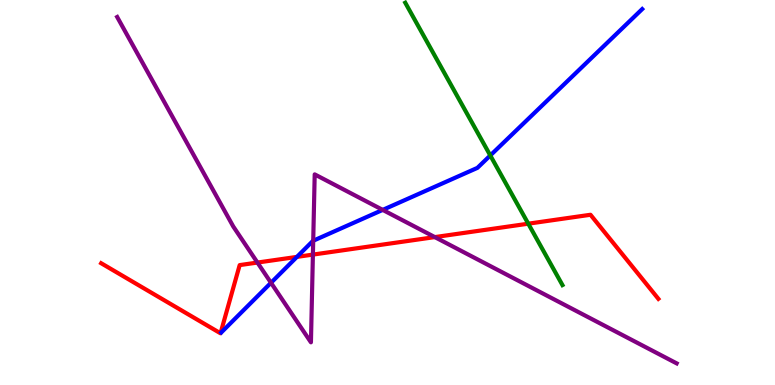[{'lines': ['blue', 'red'], 'intersections': [{'x': 3.83, 'y': 3.33}]}, {'lines': ['green', 'red'], 'intersections': [{'x': 6.82, 'y': 4.19}]}, {'lines': ['purple', 'red'], 'intersections': [{'x': 3.32, 'y': 3.18}, {'x': 4.04, 'y': 3.39}, {'x': 5.61, 'y': 3.84}]}, {'lines': ['blue', 'green'], 'intersections': [{'x': 6.33, 'y': 5.96}]}, {'lines': ['blue', 'purple'], 'intersections': [{'x': 3.5, 'y': 2.66}, {'x': 4.04, 'y': 3.75}, {'x': 4.94, 'y': 4.55}]}, {'lines': ['green', 'purple'], 'intersections': []}]